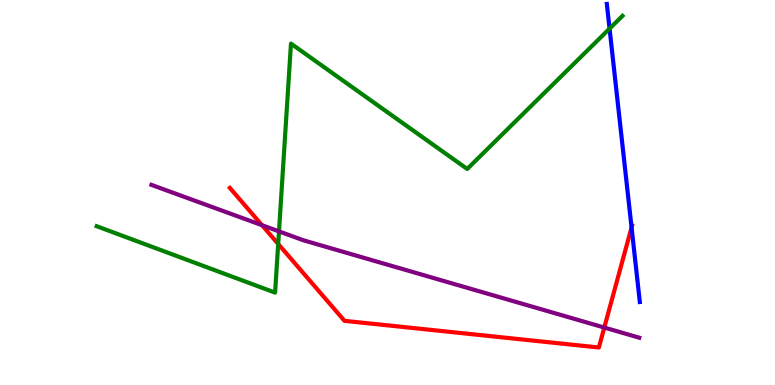[{'lines': ['blue', 'red'], 'intersections': [{'x': 8.15, 'y': 4.09}]}, {'lines': ['green', 'red'], 'intersections': [{'x': 3.59, 'y': 3.66}]}, {'lines': ['purple', 'red'], 'intersections': [{'x': 3.38, 'y': 4.15}, {'x': 7.8, 'y': 1.49}]}, {'lines': ['blue', 'green'], 'intersections': [{'x': 7.87, 'y': 9.26}]}, {'lines': ['blue', 'purple'], 'intersections': []}, {'lines': ['green', 'purple'], 'intersections': [{'x': 3.6, 'y': 3.99}]}]